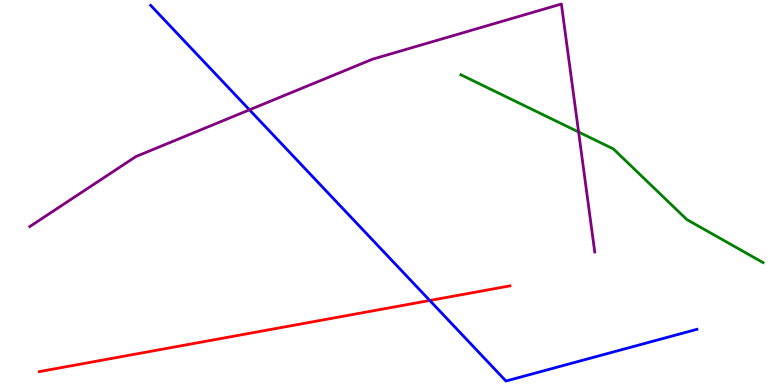[{'lines': ['blue', 'red'], 'intersections': [{'x': 5.55, 'y': 2.2}]}, {'lines': ['green', 'red'], 'intersections': []}, {'lines': ['purple', 'red'], 'intersections': []}, {'lines': ['blue', 'green'], 'intersections': []}, {'lines': ['blue', 'purple'], 'intersections': [{'x': 3.22, 'y': 7.15}]}, {'lines': ['green', 'purple'], 'intersections': [{'x': 7.47, 'y': 6.57}]}]